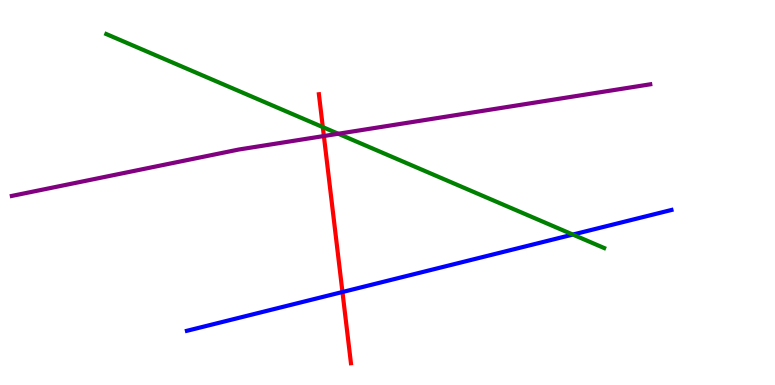[{'lines': ['blue', 'red'], 'intersections': [{'x': 4.42, 'y': 2.42}]}, {'lines': ['green', 'red'], 'intersections': [{'x': 4.17, 'y': 6.7}]}, {'lines': ['purple', 'red'], 'intersections': [{'x': 4.18, 'y': 6.47}]}, {'lines': ['blue', 'green'], 'intersections': [{'x': 7.39, 'y': 3.91}]}, {'lines': ['blue', 'purple'], 'intersections': []}, {'lines': ['green', 'purple'], 'intersections': [{'x': 4.36, 'y': 6.53}]}]